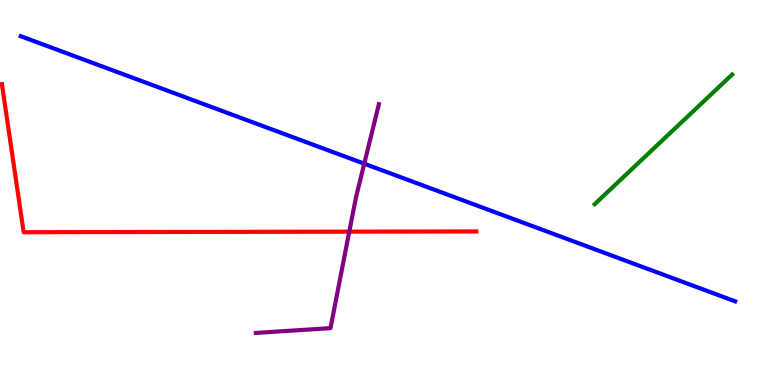[{'lines': ['blue', 'red'], 'intersections': []}, {'lines': ['green', 'red'], 'intersections': []}, {'lines': ['purple', 'red'], 'intersections': [{'x': 4.51, 'y': 3.98}]}, {'lines': ['blue', 'green'], 'intersections': []}, {'lines': ['blue', 'purple'], 'intersections': [{'x': 4.7, 'y': 5.75}]}, {'lines': ['green', 'purple'], 'intersections': []}]